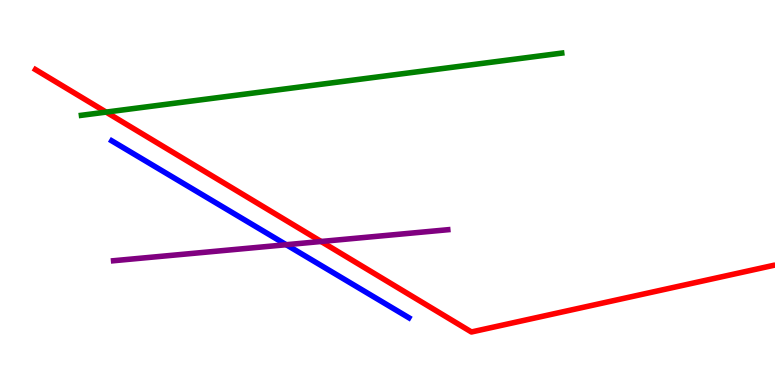[{'lines': ['blue', 'red'], 'intersections': []}, {'lines': ['green', 'red'], 'intersections': [{'x': 1.37, 'y': 7.09}]}, {'lines': ['purple', 'red'], 'intersections': [{'x': 4.14, 'y': 3.73}]}, {'lines': ['blue', 'green'], 'intersections': []}, {'lines': ['blue', 'purple'], 'intersections': [{'x': 3.69, 'y': 3.64}]}, {'lines': ['green', 'purple'], 'intersections': []}]